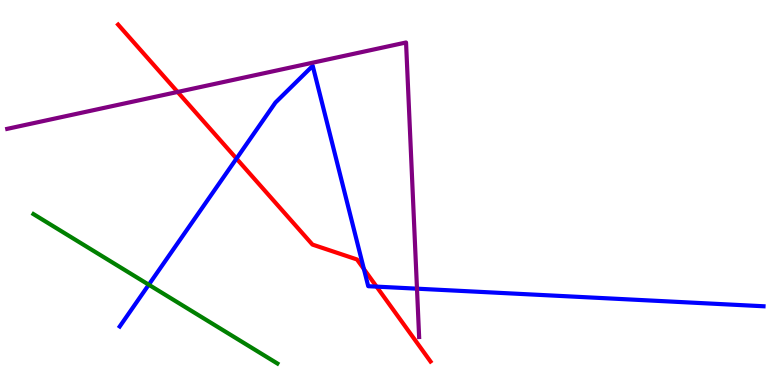[{'lines': ['blue', 'red'], 'intersections': [{'x': 3.05, 'y': 5.88}, {'x': 4.7, 'y': 3.01}, {'x': 4.86, 'y': 2.56}]}, {'lines': ['green', 'red'], 'intersections': []}, {'lines': ['purple', 'red'], 'intersections': [{'x': 2.29, 'y': 7.61}]}, {'lines': ['blue', 'green'], 'intersections': [{'x': 1.92, 'y': 2.6}]}, {'lines': ['blue', 'purple'], 'intersections': [{'x': 5.38, 'y': 2.5}]}, {'lines': ['green', 'purple'], 'intersections': []}]